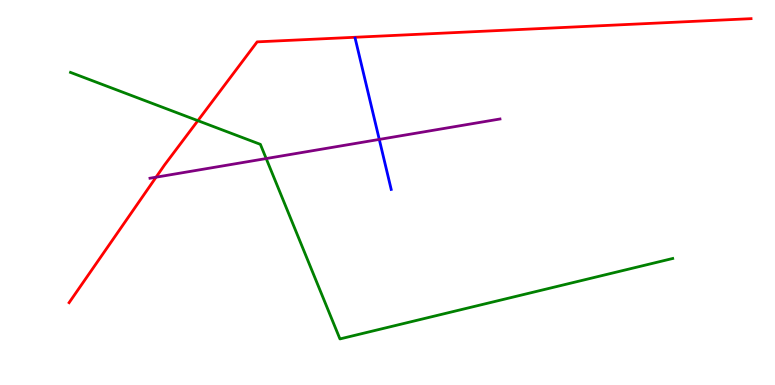[{'lines': ['blue', 'red'], 'intersections': []}, {'lines': ['green', 'red'], 'intersections': [{'x': 2.55, 'y': 6.87}]}, {'lines': ['purple', 'red'], 'intersections': [{'x': 2.01, 'y': 5.4}]}, {'lines': ['blue', 'green'], 'intersections': []}, {'lines': ['blue', 'purple'], 'intersections': [{'x': 4.89, 'y': 6.38}]}, {'lines': ['green', 'purple'], 'intersections': [{'x': 3.43, 'y': 5.88}]}]